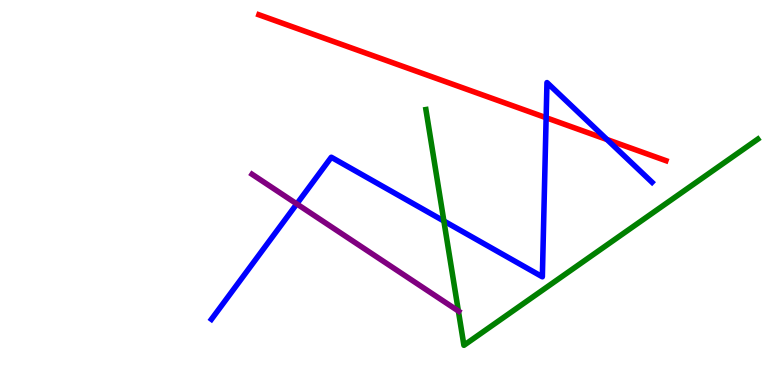[{'lines': ['blue', 'red'], 'intersections': [{'x': 7.05, 'y': 6.94}, {'x': 7.83, 'y': 6.38}]}, {'lines': ['green', 'red'], 'intersections': []}, {'lines': ['purple', 'red'], 'intersections': []}, {'lines': ['blue', 'green'], 'intersections': [{'x': 5.73, 'y': 4.26}]}, {'lines': ['blue', 'purple'], 'intersections': [{'x': 3.83, 'y': 4.7}]}, {'lines': ['green', 'purple'], 'intersections': [{'x': 5.91, 'y': 1.92}]}]